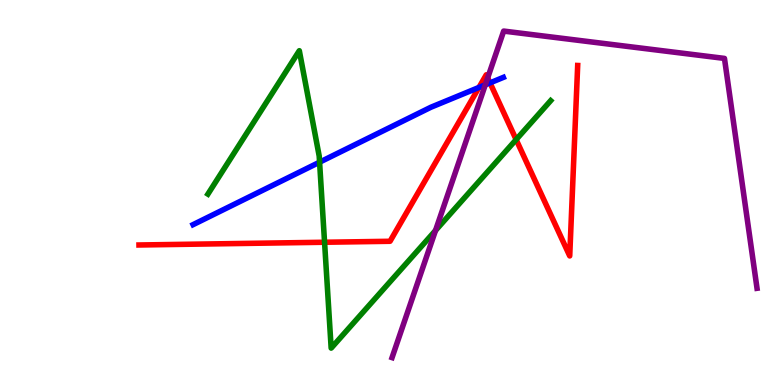[{'lines': ['blue', 'red'], 'intersections': [{'x': 6.18, 'y': 7.73}, {'x': 6.32, 'y': 7.85}]}, {'lines': ['green', 'red'], 'intersections': [{'x': 4.19, 'y': 3.71}, {'x': 6.66, 'y': 6.37}]}, {'lines': ['purple', 'red'], 'intersections': [{'x': 6.29, 'y': 7.98}]}, {'lines': ['blue', 'green'], 'intersections': [{'x': 4.12, 'y': 5.79}]}, {'lines': ['blue', 'purple'], 'intersections': [{'x': 6.26, 'y': 7.8}]}, {'lines': ['green', 'purple'], 'intersections': [{'x': 5.62, 'y': 4.01}]}]